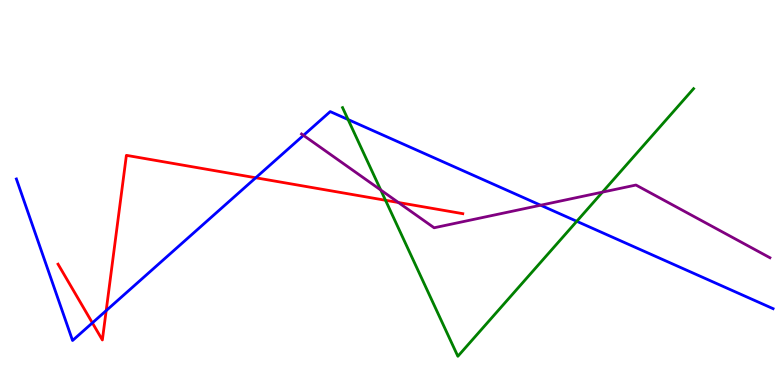[{'lines': ['blue', 'red'], 'intersections': [{'x': 1.19, 'y': 1.61}, {'x': 1.37, 'y': 1.93}, {'x': 3.3, 'y': 5.38}]}, {'lines': ['green', 'red'], 'intersections': [{'x': 4.97, 'y': 4.8}]}, {'lines': ['purple', 'red'], 'intersections': [{'x': 5.14, 'y': 4.74}]}, {'lines': ['blue', 'green'], 'intersections': [{'x': 4.49, 'y': 6.9}, {'x': 7.44, 'y': 4.25}]}, {'lines': ['blue', 'purple'], 'intersections': [{'x': 3.92, 'y': 6.48}, {'x': 6.98, 'y': 4.67}]}, {'lines': ['green', 'purple'], 'intersections': [{'x': 4.91, 'y': 5.06}, {'x': 7.77, 'y': 5.01}]}]